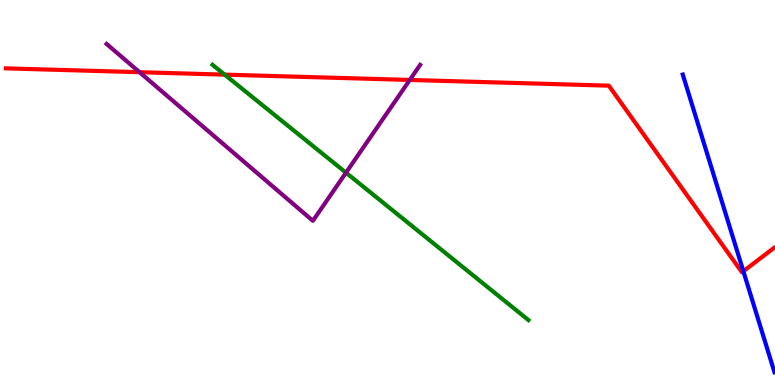[{'lines': ['blue', 'red'], 'intersections': [{'x': 9.59, 'y': 2.96}]}, {'lines': ['green', 'red'], 'intersections': [{'x': 2.9, 'y': 8.06}]}, {'lines': ['purple', 'red'], 'intersections': [{'x': 1.8, 'y': 8.12}, {'x': 5.29, 'y': 7.92}]}, {'lines': ['blue', 'green'], 'intersections': []}, {'lines': ['blue', 'purple'], 'intersections': []}, {'lines': ['green', 'purple'], 'intersections': [{'x': 4.46, 'y': 5.51}]}]